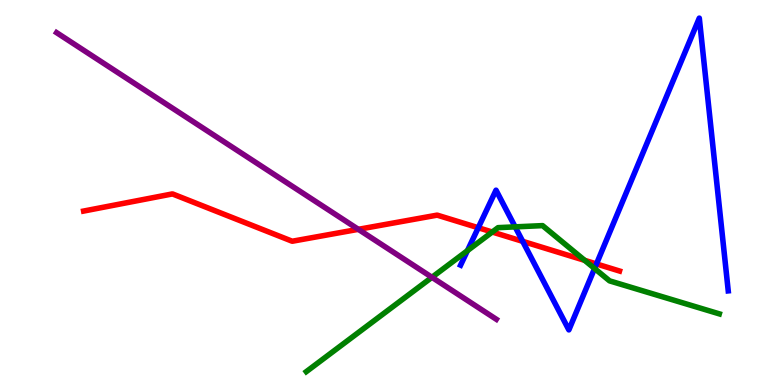[{'lines': ['blue', 'red'], 'intersections': [{'x': 6.17, 'y': 4.08}, {'x': 6.74, 'y': 3.73}, {'x': 7.7, 'y': 3.14}]}, {'lines': ['green', 'red'], 'intersections': [{'x': 6.35, 'y': 3.97}, {'x': 7.54, 'y': 3.24}]}, {'lines': ['purple', 'red'], 'intersections': [{'x': 4.62, 'y': 4.04}]}, {'lines': ['blue', 'green'], 'intersections': [{'x': 6.03, 'y': 3.49}, {'x': 6.65, 'y': 4.11}, {'x': 7.67, 'y': 3.03}]}, {'lines': ['blue', 'purple'], 'intersections': []}, {'lines': ['green', 'purple'], 'intersections': [{'x': 5.57, 'y': 2.8}]}]